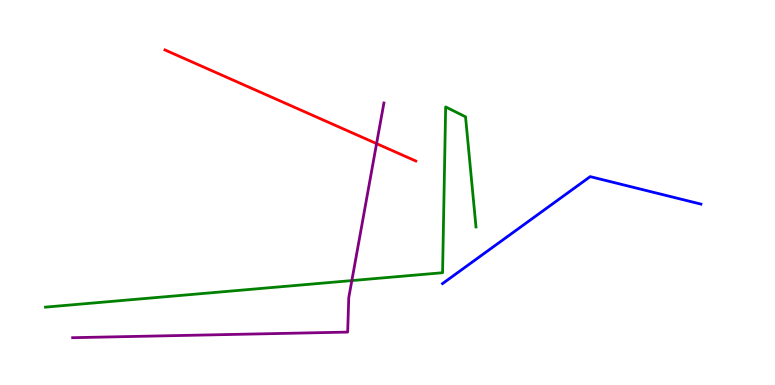[{'lines': ['blue', 'red'], 'intersections': []}, {'lines': ['green', 'red'], 'intersections': []}, {'lines': ['purple', 'red'], 'intersections': [{'x': 4.86, 'y': 6.27}]}, {'lines': ['blue', 'green'], 'intersections': []}, {'lines': ['blue', 'purple'], 'intersections': []}, {'lines': ['green', 'purple'], 'intersections': [{'x': 4.54, 'y': 2.71}]}]